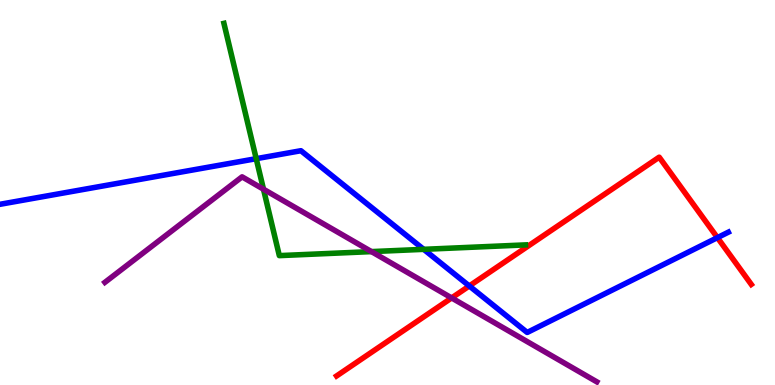[{'lines': ['blue', 'red'], 'intersections': [{'x': 6.06, 'y': 2.57}, {'x': 9.26, 'y': 3.83}]}, {'lines': ['green', 'red'], 'intersections': []}, {'lines': ['purple', 'red'], 'intersections': [{'x': 5.83, 'y': 2.26}]}, {'lines': ['blue', 'green'], 'intersections': [{'x': 3.31, 'y': 5.88}, {'x': 5.47, 'y': 3.52}]}, {'lines': ['blue', 'purple'], 'intersections': []}, {'lines': ['green', 'purple'], 'intersections': [{'x': 3.4, 'y': 5.09}, {'x': 4.79, 'y': 3.46}]}]